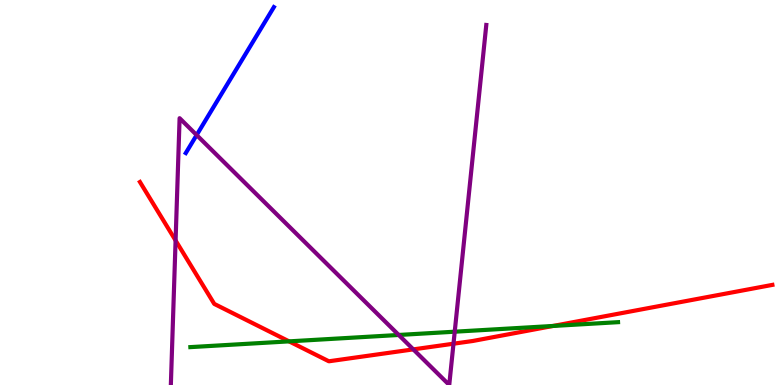[{'lines': ['blue', 'red'], 'intersections': []}, {'lines': ['green', 'red'], 'intersections': [{'x': 3.73, 'y': 1.13}, {'x': 7.14, 'y': 1.53}]}, {'lines': ['purple', 'red'], 'intersections': [{'x': 2.27, 'y': 3.75}, {'x': 5.33, 'y': 0.925}, {'x': 5.85, 'y': 1.07}]}, {'lines': ['blue', 'green'], 'intersections': []}, {'lines': ['blue', 'purple'], 'intersections': [{'x': 2.54, 'y': 6.49}]}, {'lines': ['green', 'purple'], 'intersections': [{'x': 5.14, 'y': 1.3}, {'x': 5.87, 'y': 1.38}]}]